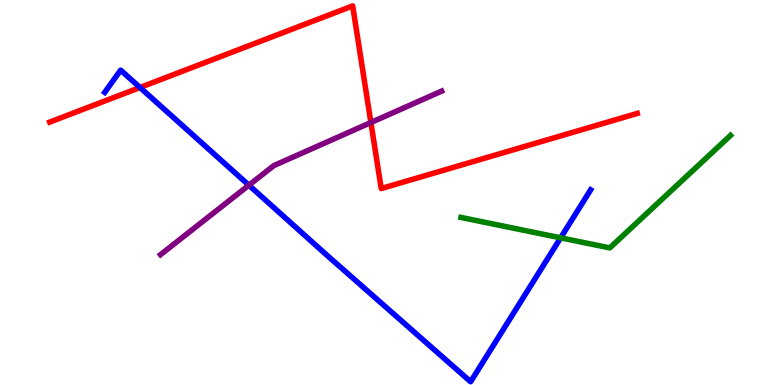[{'lines': ['blue', 'red'], 'intersections': [{'x': 1.81, 'y': 7.73}]}, {'lines': ['green', 'red'], 'intersections': []}, {'lines': ['purple', 'red'], 'intersections': [{'x': 4.79, 'y': 6.82}]}, {'lines': ['blue', 'green'], 'intersections': [{'x': 7.23, 'y': 3.82}]}, {'lines': ['blue', 'purple'], 'intersections': [{'x': 3.21, 'y': 5.19}]}, {'lines': ['green', 'purple'], 'intersections': []}]